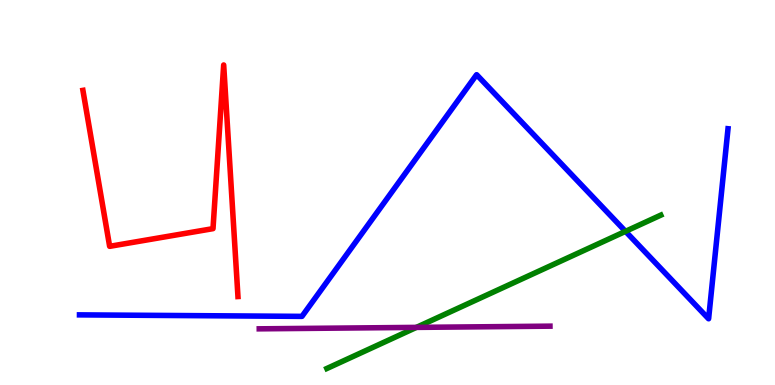[{'lines': ['blue', 'red'], 'intersections': []}, {'lines': ['green', 'red'], 'intersections': []}, {'lines': ['purple', 'red'], 'intersections': []}, {'lines': ['blue', 'green'], 'intersections': [{'x': 8.07, 'y': 3.99}]}, {'lines': ['blue', 'purple'], 'intersections': []}, {'lines': ['green', 'purple'], 'intersections': [{'x': 5.37, 'y': 1.5}]}]